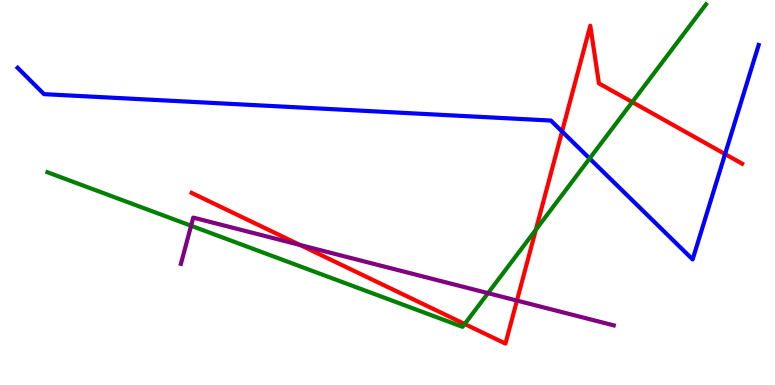[{'lines': ['blue', 'red'], 'intersections': [{'x': 7.25, 'y': 6.58}, {'x': 9.36, 'y': 6.0}]}, {'lines': ['green', 'red'], 'intersections': [{'x': 6.0, 'y': 1.58}, {'x': 6.91, 'y': 4.03}, {'x': 8.16, 'y': 7.35}]}, {'lines': ['purple', 'red'], 'intersections': [{'x': 3.87, 'y': 3.64}, {'x': 6.67, 'y': 2.19}]}, {'lines': ['blue', 'green'], 'intersections': [{'x': 7.61, 'y': 5.88}]}, {'lines': ['blue', 'purple'], 'intersections': []}, {'lines': ['green', 'purple'], 'intersections': [{'x': 2.47, 'y': 4.14}, {'x': 6.3, 'y': 2.39}]}]